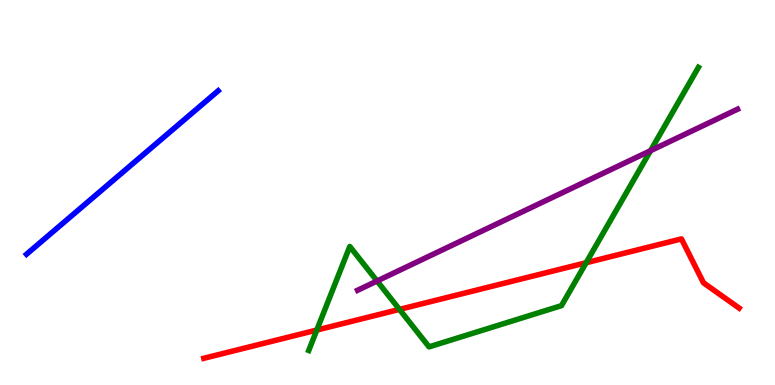[{'lines': ['blue', 'red'], 'intersections': []}, {'lines': ['green', 'red'], 'intersections': [{'x': 4.09, 'y': 1.43}, {'x': 5.15, 'y': 1.96}, {'x': 7.56, 'y': 3.18}]}, {'lines': ['purple', 'red'], 'intersections': []}, {'lines': ['blue', 'green'], 'intersections': []}, {'lines': ['blue', 'purple'], 'intersections': []}, {'lines': ['green', 'purple'], 'intersections': [{'x': 4.87, 'y': 2.7}, {'x': 8.39, 'y': 6.09}]}]